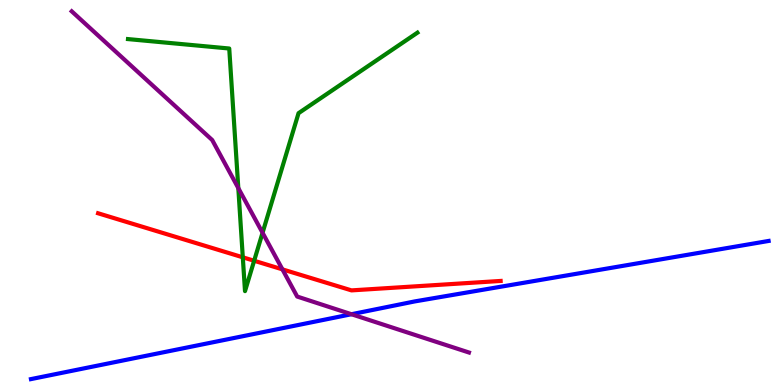[{'lines': ['blue', 'red'], 'intersections': []}, {'lines': ['green', 'red'], 'intersections': [{'x': 3.13, 'y': 3.32}, {'x': 3.28, 'y': 3.23}]}, {'lines': ['purple', 'red'], 'intersections': [{'x': 3.64, 'y': 3.0}]}, {'lines': ['blue', 'green'], 'intersections': []}, {'lines': ['blue', 'purple'], 'intersections': [{'x': 4.53, 'y': 1.84}]}, {'lines': ['green', 'purple'], 'intersections': [{'x': 3.07, 'y': 5.11}, {'x': 3.39, 'y': 3.95}]}]